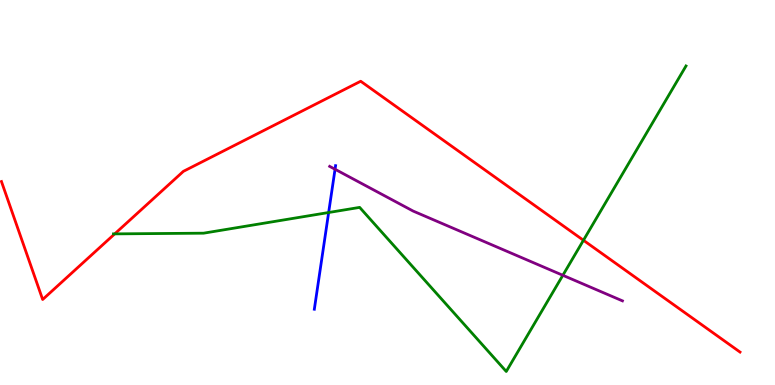[{'lines': ['blue', 'red'], 'intersections': []}, {'lines': ['green', 'red'], 'intersections': [{'x': 1.48, 'y': 3.93}, {'x': 7.53, 'y': 3.76}]}, {'lines': ['purple', 'red'], 'intersections': []}, {'lines': ['blue', 'green'], 'intersections': [{'x': 4.24, 'y': 4.48}]}, {'lines': ['blue', 'purple'], 'intersections': [{'x': 4.32, 'y': 5.6}]}, {'lines': ['green', 'purple'], 'intersections': [{'x': 7.26, 'y': 2.85}]}]